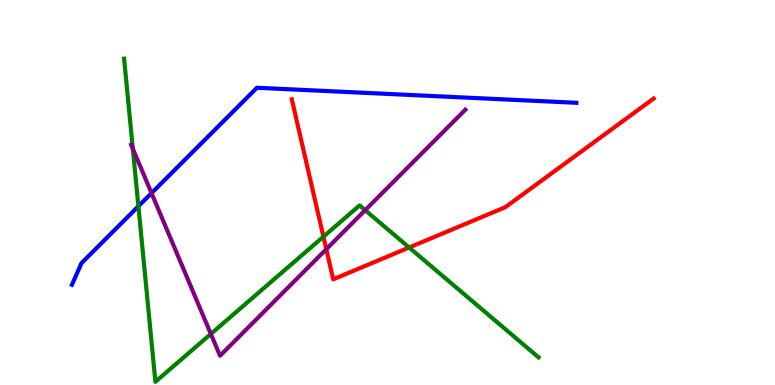[{'lines': ['blue', 'red'], 'intersections': []}, {'lines': ['green', 'red'], 'intersections': [{'x': 4.17, 'y': 3.85}, {'x': 5.28, 'y': 3.57}]}, {'lines': ['purple', 'red'], 'intersections': [{'x': 4.21, 'y': 3.53}]}, {'lines': ['blue', 'green'], 'intersections': [{'x': 1.79, 'y': 4.64}]}, {'lines': ['blue', 'purple'], 'intersections': [{'x': 1.96, 'y': 4.98}]}, {'lines': ['green', 'purple'], 'intersections': [{'x': 1.71, 'y': 6.14}, {'x': 2.72, 'y': 1.33}, {'x': 4.71, 'y': 4.54}]}]